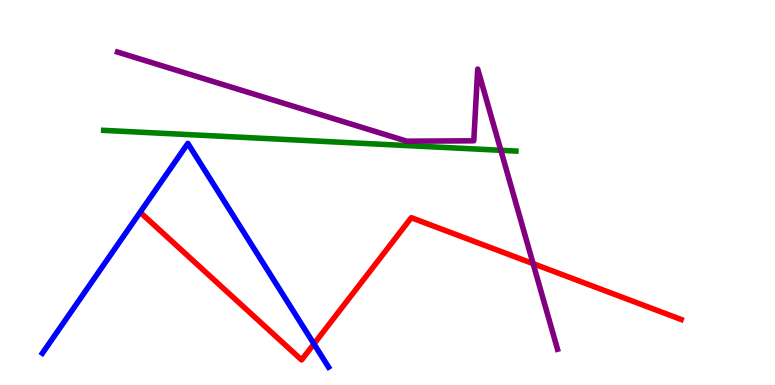[{'lines': ['blue', 'red'], 'intersections': [{'x': 4.05, 'y': 1.07}]}, {'lines': ['green', 'red'], 'intersections': []}, {'lines': ['purple', 'red'], 'intersections': [{'x': 6.88, 'y': 3.15}]}, {'lines': ['blue', 'green'], 'intersections': []}, {'lines': ['blue', 'purple'], 'intersections': []}, {'lines': ['green', 'purple'], 'intersections': [{'x': 6.46, 'y': 6.1}]}]